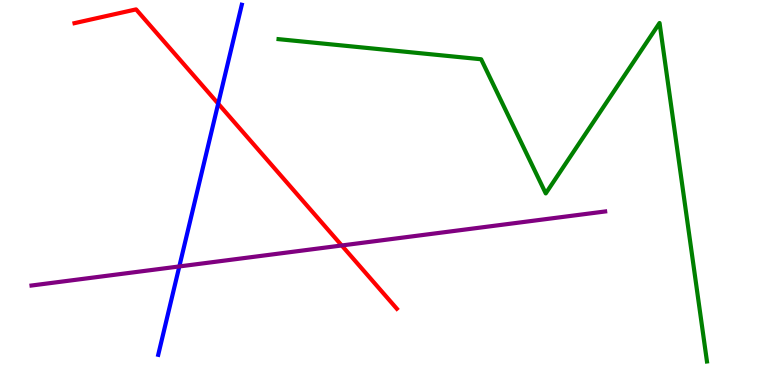[{'lines': ['blue', 'red'], 'intersections': [{'x': 2.82, 'y': 7.31}]}, {'lines': ['green', 'red'], 'intersections': []}, {'lines': ['purple', 'red'], 'intersections': [{'x': 4.41, 'y': 3.62}]}, {'lines': ['blue', 'green'], 'intersections': []}, {'lines': ['blue', 'purple'], 'intersections': [{'x': 2.31, 'y': 3.08}]}, {'lines': ['green', 'purple'], 'intersections': []}]